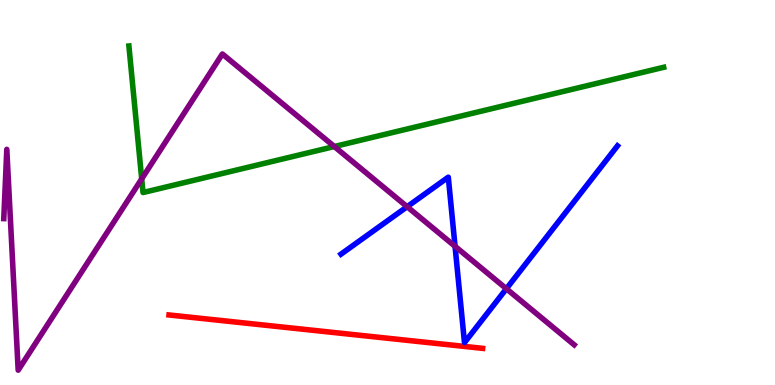[{'lines': ['blue', 'red'], 'intersections': []}, {'lines': ['green', 'red'], 'intersections': []}, {'lines': ['purple', 'red'], 'intersections': []}, {'lines': ['blue', 'green'], 'intersections': []}, {'lines': ['blue', 'purple'], 'intersections': [{'x': 5.25, 'y': 4.63}, {'x': 5.87, 'y': 3.6}, {'x': 6.53, 'y': 2.5}]}, {'lines': ['green', 'purple'], 'intersections': [{'x': 1.83, 'y': 5.35}, {'x': 4.31, 'y': 6.19}]}]